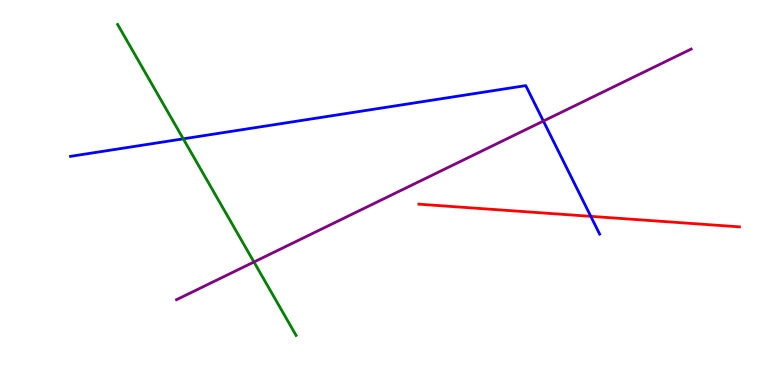[{'lines': ['blue', 'red'], 'intersections': [{'x': 7.62, 'y': 4.38}]}, {'lines': ['green', 'red'], 'intersections': []}, {'lines': ['purple', 'red'], 'intersections': []}, {'lines': ['blue', 'green'], 'intersections': [{'x': 2.36, 'y': 6.39}]}, {'lines': ['blue', 'purple'], 'intersections': [{'x': 7.01, 'y': 6.86}]}, {'lines': ['green', 'purple'], 'intersections': [{'x': 3.28, 'y': 3.2}]}]